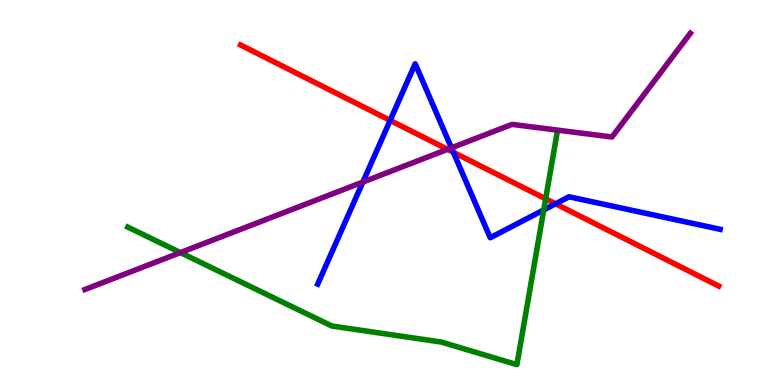[{'lines': ['blue', 'red'], 'intersections': [{'x': 5.03, 'y': 6.87}, {'x': 5.85, 'y': 6.05}, {'x': 7.17, 'y': 4.71}]}, {'lines': ['green', 'red'], 'intersections': [{'x': 7.04, 'y': 4.84}]}, {'lines': ['purple', 'red'], 'intersections': [{'x': 5.77, 'y': 6.12}]}, {'lines': ['blue', 'green'], 'intersections': [{'x': 7.02, 'y': 4.55}]}, {'lines': ['blue', 'purple'], 'intersections': [{'x': 4.68, 'y': 5.27}, {'x': 5.83, 'y': 6.16}]}, {'lines': ['green', 'purple'], 'intersections': [{'x': 2.33, 'y': 3.44}]}]